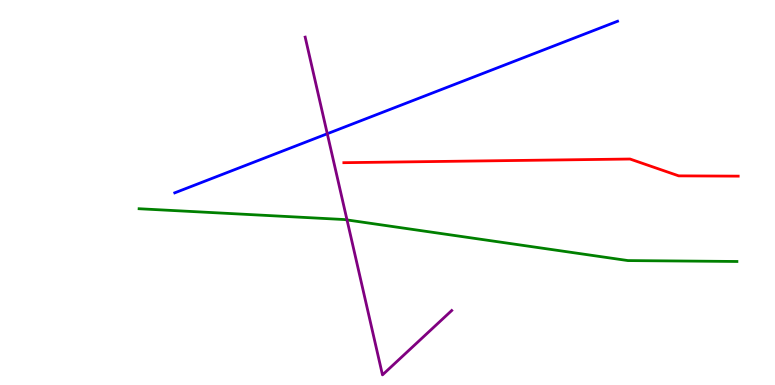[{'lines': ['blue', 'red'], 'intersections': []}, {'lines': ['green', 'red'], 'intersections': []}, {'lines': ['purple', 'red'], 'intersections': []}, {'lines': ['blue', 'green'], 'intersections': []}, {'lines': ['blue', 'purple'], 'intersections': [{'x': 4.22, 'y': 6.53}]}, {'lines': ['green', 'purple'], 'intersections': [{'x': 4.48, 'y': 4.29}]}]